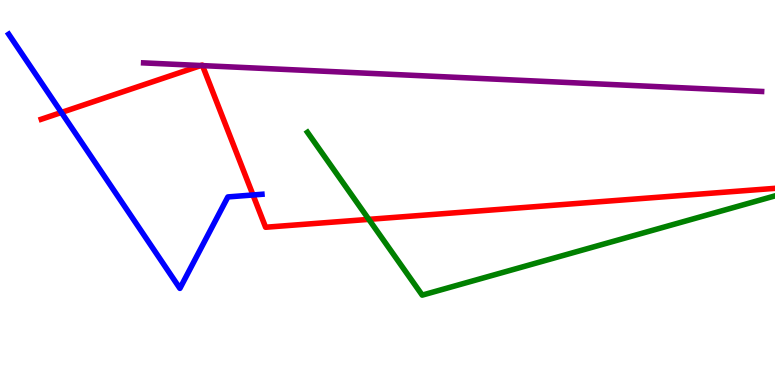[{'lines': ['blue', 'red'], 'intersections': [{'x': 0.792, 'y': 7.08}, {'x': 3.26, 'y': 4.94}]}, {'lines': ['green', 'red'], 'intersections': [{'x': 4.76, 'y': 4.3}]}, {'lines': ['purple', 'red'], 'intersections': [{'x': 2.59, 'y': 8.3}, {'x': 2.61, 'y': 8.3}]}, {'lines': ['blue', 'green'], 'intersections': []}, {'lines': ['blue', 'purple'], 'intersections': []}, {'lines': ['green', 'purple'], 'intersections': []}]